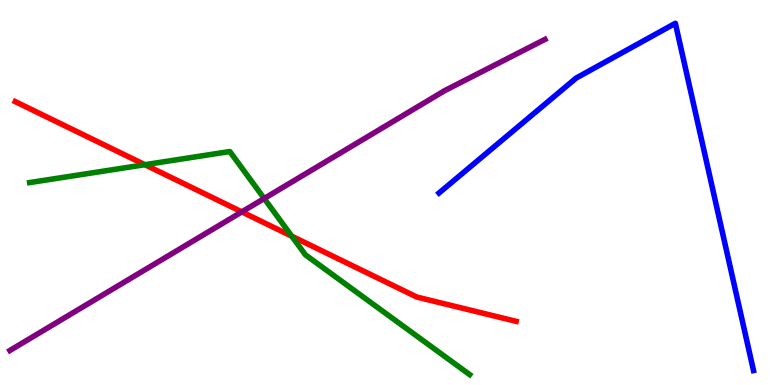[{'lines': ['blue', 'red'], 'intersections': []}, {'lines': ['green', 'red'], 'intersections': [{'x': 1.87, 'y': 5.72}, {'x': 3.76, 'y': 3.87}]}, {'lines': ['purple', 'red'], 'intersections': [{'x': 3.12, 'y': 4.5}]}, {'lines': ['blue', 'green'], 'intersections': []}, {'lines': ['blue', 'purple'], 'intersections': []}, {'lines': ['green', 'purple'], 'intersections': [{'x': 3.41, 'y': 4.84}]}]